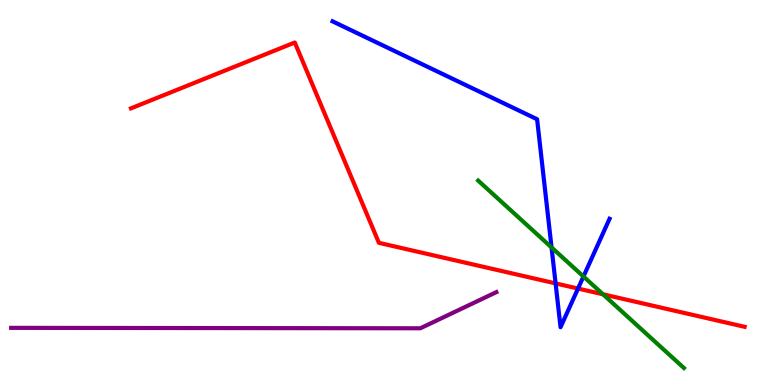[{'lines': ['blue', 'red'], 'intersections': [{'x': 7.17, 'y': 2.64}, {'x': 7.46, 'y': 2.51}]}, {'lines': ['green', 'red'], 'intersections': [{'x': 7.78, 'y': 2.36}]}, {'lines': ['purple', 'red'], 'intersections': []}, {'lines': ['blue', 'green'], 'intersections': [{'x': 7.12, 'y': 3.57}, {'x': 7.53, 'y': 2.82}]}, {'lines': ['blue', 'purple'], 'intersections': []}, {'lines': ['green', 'purple'], 'intersections': []}]